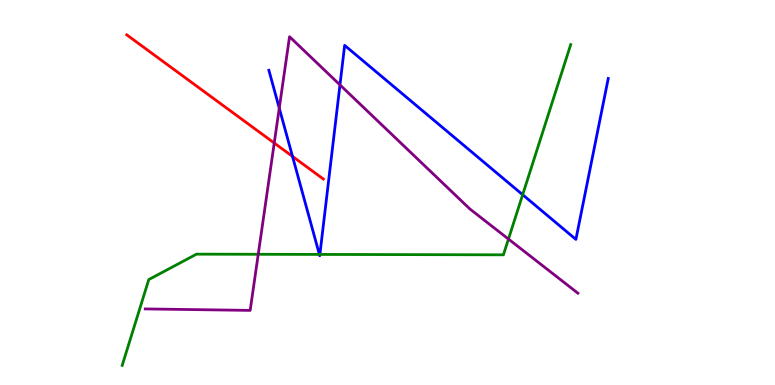[{'lines': ['blue', 'red'], 'intersections': [{'x': 3.77, 'y': 5.94}]}, {'lines': ['green', 'red'], 'intersections': []}, {'lines': ['purple', 'red'], 'intersections': [{'x': 3.54, 'y': 6.29}]}, {'lines': ['blue', 'green'], 'intersections': [{'x': 4.12, 'y': 3.39}, {'x': 4.13, 'y': 3.39}, {'x': 6.74, 'y': 4.94}]}, {'lines': ['blue', 'purple'], 'intersections': [{'x': 3.6, 'y': 7.19}, {'x': 4.39, 'y': 7.8}]}, {'lines': ['green', 'purple'], 'intersections': [{'x': 3.33, 'y': 3.4}, {'x': 6.56, 'y': 3.79}]}]